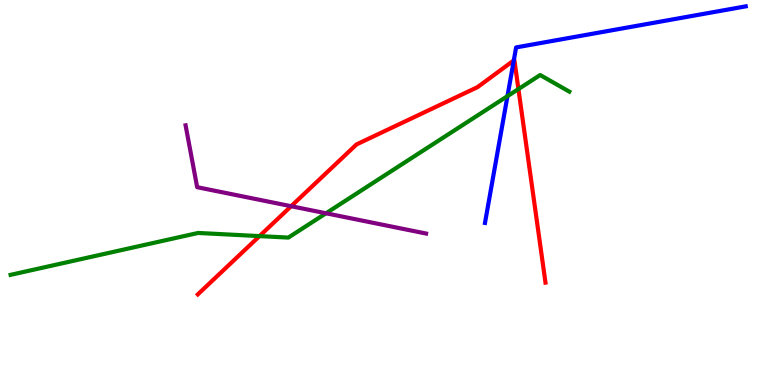[{'lines': ['blue', 'red'], 'intersections': [{'x': 6.63, 'y': 8.43}]}, {'lines': ['green', 'red'], 'intersections': [{'x': 3.35, 'y': 3.87}, {'x': 6.69, 'y': 7.69}]}, {'lines': ['purple', 'red'], 'intersections': [{'x': 3.76, 'y': 4.64}]}, {'lines': ['blue', 'green'], 'intersections': [{'x': 6.55, 'y': 7.5}]}, {'lines': ['blue', 'purple'], 'intersections': []}, {'lines': ['green', 'purple'], 'intersections': [{'x': 4.21, 'y': 4.46}]}]